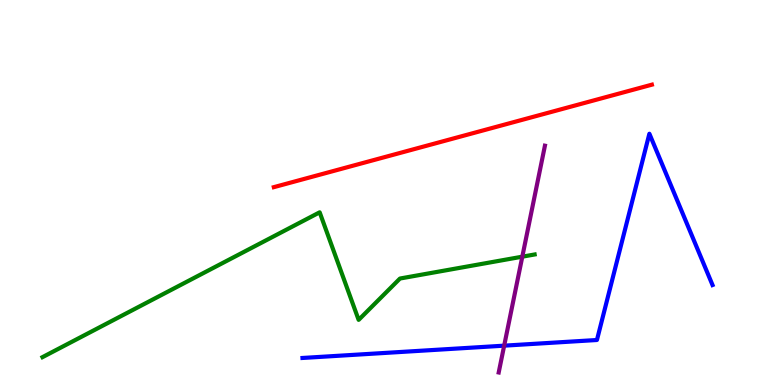[{'lines': ['blue', 'red'], 'intersections': []}, {'lines': ['green', 'red'], 'intersections': []}, {'lines': ['purple', 'red'], 'intersections': []}, {'lines': ['blue', 'green'], 'intersections': []}, {'lines': ['blue', 'purple'], 'intersections': [{'x': 6.51, 'y': 1.02}]}, {'lines': ['green', 'purple'], 'intersections': [{'x': 6.74, 'y': 3.33}]}]